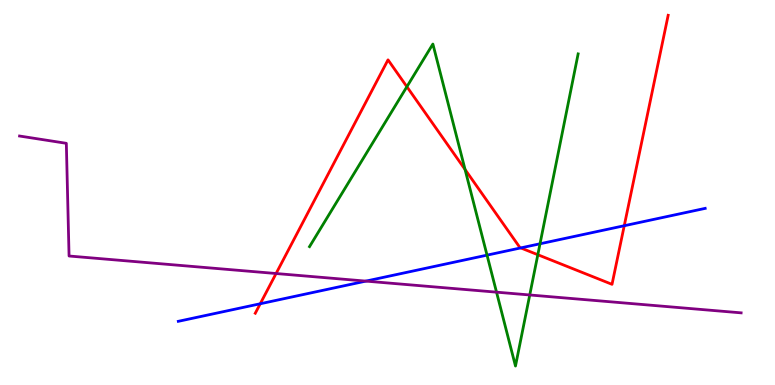[{'lines': ['blue', 'red'], 'intersections': [{'x': 3.36, 'y': 2.11}, {'x': 6.72, 'y': 3.56}, {'x': 8.05, 'y': 4.14}]}, {'lines': ['green', 'red'], 'intersections': [{'x': 5.25, 'y': 7.75}, {'x': 6.0, 'y': 5.6}, {'x': 6.94, 'y': 3.38}]}, {'lines': ['purple', 'red'], 'intersections': [{'x': 3.56, 'y': 2.9}]}, {'lines': ['blue', 'green'], 'intersections': [{'x': 6.28, 'y': 3.37}, {'x': 6.97, 'y': 3.67}]}, {'lines': ['blue', 'purple'], 'intersections': [{'x': 4.72, 'y': 2.7}]}, {'lines': ['green', 'purple'], 'intersections': [{'x': 6.41, 'y': 2.41}, {'x': 6.84, 'y': 2.34}]}]